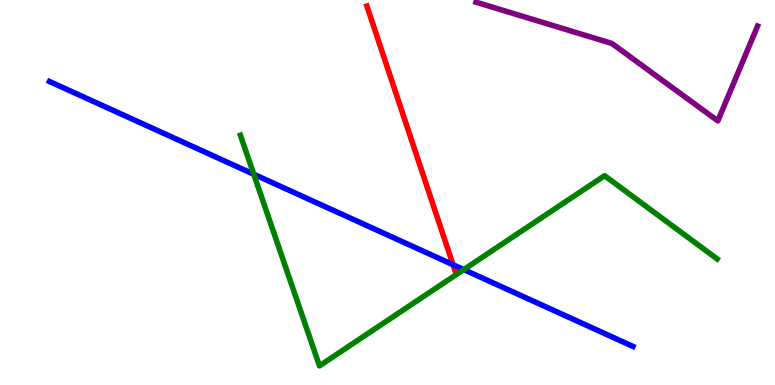[{'lines': ['blue', 'red'], 'intersections': [{'x': 5.85, 'y': 3.12}]}, {'lines': ['green', 'red'], 'intersections': []}, {'lines': ['purple', 'red'], 'intersections': []}, {'lines': ['blue', 'green'], 'intersections': [{'x': 3.27, 'y': 5.47}, {'x': 5.98, 'y': 3.0}]}, {'lines': ['blue', 'purple'], 'intersections': []}, {'lines': ['green', 'purple'], 'intersections': []}]